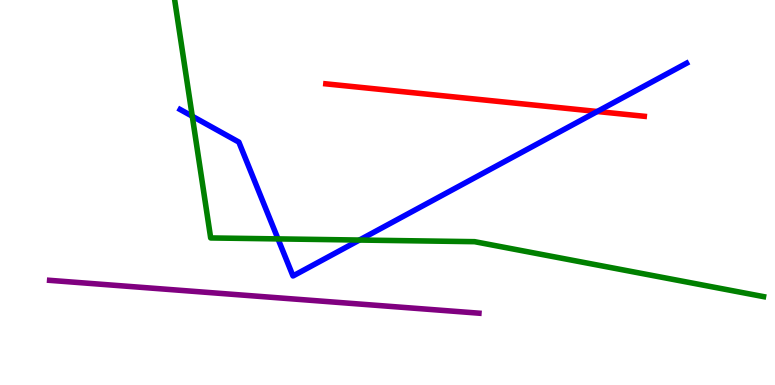[{'lines': ['blue', 'red'], 'intersections': [{'x': 7.71, 'y': 7.1}]}, {'lines': ['green', 'red'], 'intersections': []}, {'lines': ['purple', 'red'], 'intersections': []}, {'lines': ['blue', 'green'], 'intersections': [{'x': 2.48, 'y': 6.98}, {'x': 3.59, 'y': 3.79}, {'x': 4.64, 'y': 3.76}]}, {'lines': ['blue', 'purple'], 'intersections': []}, {'lines': ['green', 'purple'], 'intersections': []}]